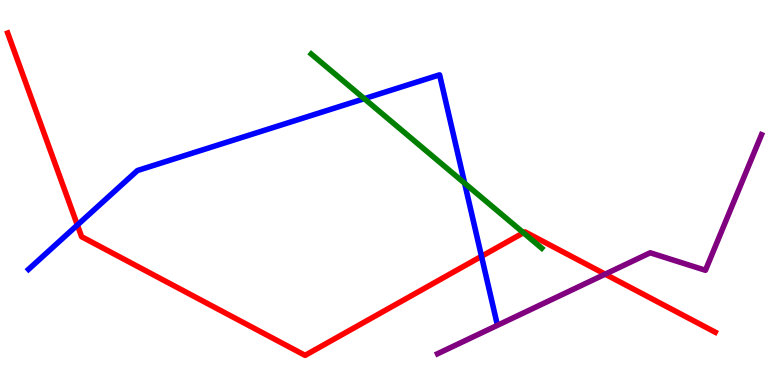[{'lines': ['blue', 'red'], 'intersections': [{'x': 0.998, 'y': 4.16}, {'x': 6.21, 'y': 3.34}]}, {'lines': ['green', 'red'], 'intersections': [{'x': 6.75, 'y': 3.95}]}, {'lines': ['purple', 'red'], 'intersections': [{'x': 7.81, 'y': 2.88}]}, {'lines': ['blue', 'green'], 'intersections': [{'x': 4.7, 'y': 7.44}, {'x': 6.0, 'y': 5.24}]}, {'lines': ['blue', 'purple'], 'intersections': []}, {'lines': ['green', 'purple'], 'intersections': []}]